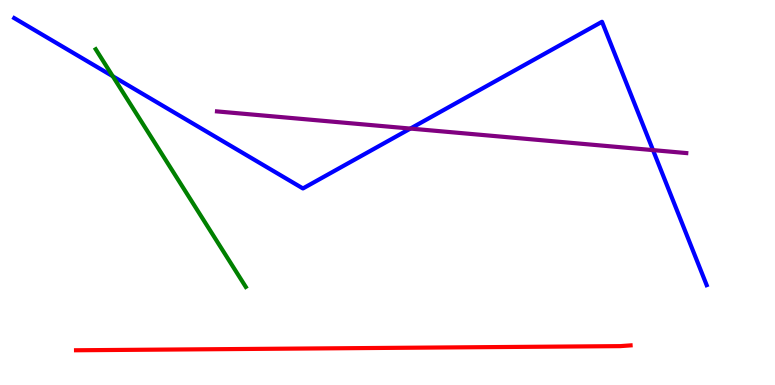[{'lines': ['blue', 'red'], 'intersections': []}, {'lines': ['green', 'red'], 'intersections': []}, {'lines': ['purple', 'red'], 'intersections': []}, {'lines': ['blue', 'green'], 'intersections': [{'x': 1.45, 'y': 8.02}]}, {'lines': ['blue', 'purple'], 'intersections': [{'x': 5.3, 'y': 6.66}, {'x': 8.43, 'y': 6.1}]}, {'lines': ['green', 'purple'], 'intersections': []}]